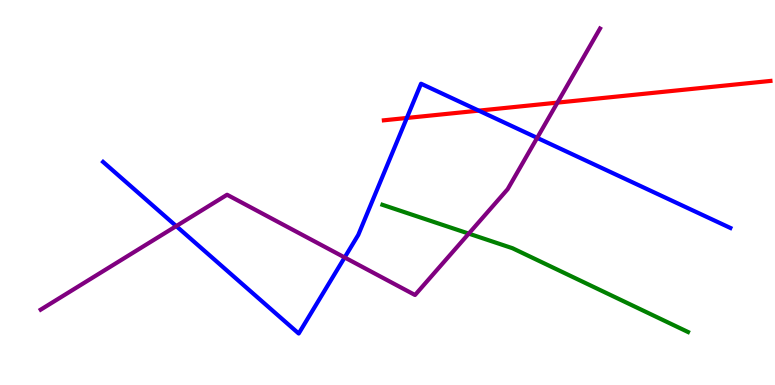[{'lines': ['blue', 'red'], 'intersections': [{'x': 5.25, 'y': 6.94}, {'x': 6.18, 'y': 7.13}]}, {'lines': ['green', 'red'], 'intersections': []}, {'lines': ['purple', 'red'], 'intersections': [{'x': 7.19, 'y': 7.33}]}, {'lines': ['blue', 'green'], 'intersections': []}, {'lines': ['blue', 'purple'], 'intersections': [{'x': 2.27, 'y': 4.13}, {'x': 4.45, 'y': 3.31}, {'x': 6.93, 'y': 6.42}]}, {'lines': ['green', 'purple'], 'intersections': [{'x': 6.05, 'y': 3.93}]}]